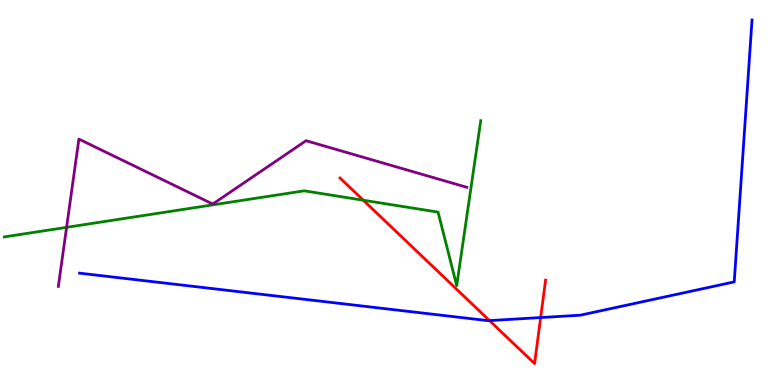[{'lines': ['blue', 'red'], 'intersections': [{'x': 6.32, 'y': 1.67}, {'x': 6.98, 'y': 1.75}]}, {'lines': ['green', 'red'], 'intersections': [{'x': 4.69, 'y': 4.8}]}, {'lines': ['purple', 'red'], 'intersections': []}, {'lines': ['blue', 'green'], 'intersections': []}, {'lines': ['blue', 'purple'], 'intersections': []}, {'lines': ['green', 'purple'], 'intersections': [{'x': 0.859, 'y': 4.1}]}]